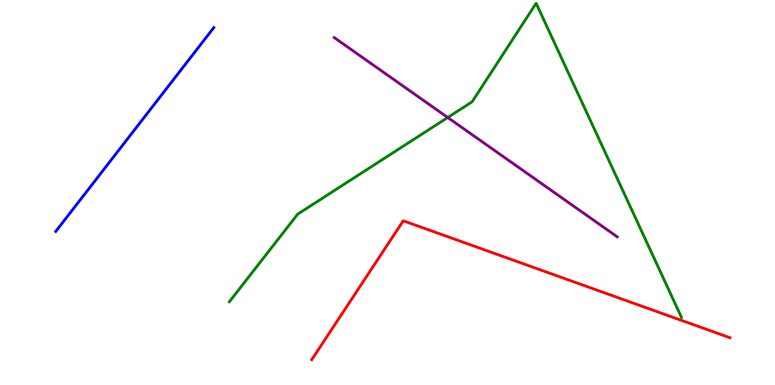[{'lines': ['blue', 'red'], 'intersections': []}, {'lines': ['green', 'red'], 'intersections': []}, {'lines': ['purple', 'red'], 'intersections': []}, {'lines': ['blue', 'green'], 'intersections': []}, {'lines': ['blue', 'purple'], 'intersections': []}, {'lines': ['green', 'purple'], 'intersections': [{'x': 5.78, 'y': 6.95}]}]